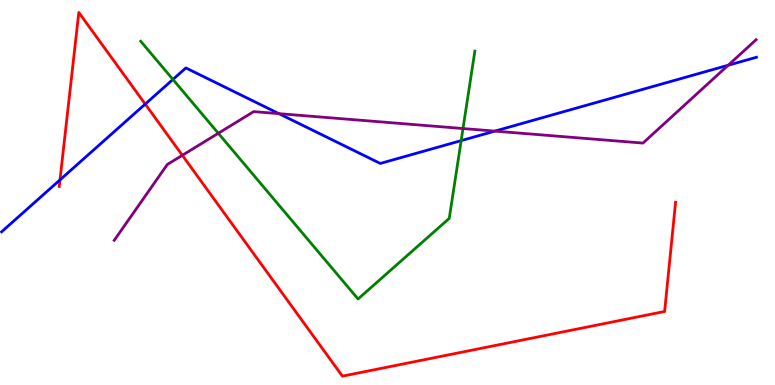[{'lines': ['blue', 'red'], 'intersections': [{'x': 0.774, 'y': 5.33}, {'x': 1.87, 'y': 7.3}]}, {'lines': ['green', 'red'], 'intersections': []}, {'lines': ['purple', 'red'], 'intersections': [{'x': 2.35, 'y': 5.97}]}, {'lines': ['blue', 'green'], 'intersections': [{'x': 2.23, 'y': 7.94}, {'x': 5.95, 'y': 6.35}]}, {'lines': ['blue', 'purple'], 'intersections': [{'x': 3.6, 'y': 7.05}, {'x': 6.39, 'y': 6.59}, {'x': 9.4, 'y': 8.31}]}, {'lines': ['green', 'purple'], 'intersections': [{'x': 2.82, 'y': 6.54}, {'x': 5.97, 'y': 6.66}]}]